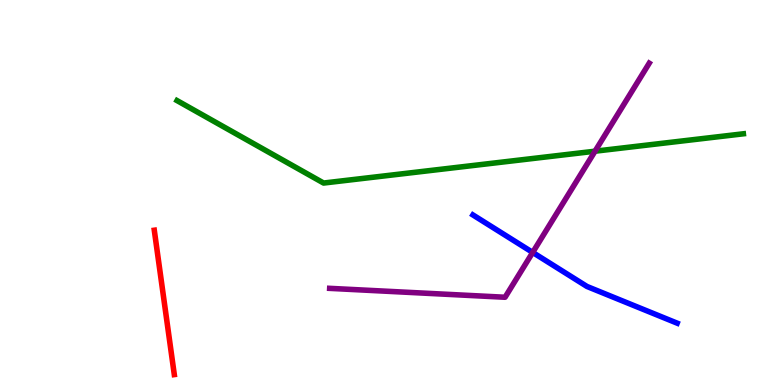[{'lines': ['blue', 'red'], 'intersections': []}, {'lines': ['green', 'red'], 'intersections': []}, {'lines': ['purple', 'red'], 'intersections': []}, {'lines': ['blue', 'green'], 'intersections': []}, {'lines': ['blue', 'purple'], 'intersections': [{'x': 6.87, 'y': 3.44}]}, {'lines': ['green', 'purple'], 'intersections': [{'x': 7.68, 'y': 6.07}]}]